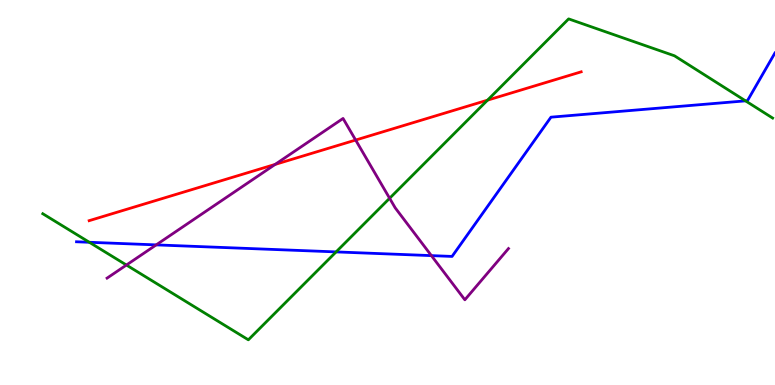[{'lines': ['blue', 'red'], 'intersections': []}, {'lines': ['green', 'red'], 'intersections': [{'x': 6.29, 'y': 7.4}]}, {'lines': ['purple', 'red'], 'intersections': [{'x': 3.55, 'y': 5.73}, {'x': 4.59, 'y': 6.36}]}, {'lines': ['blue', 'green'], 'intersections': [{'x': 1.15, 'y': 3.71}, {'x': 4.34, 'y': 3.46}, {'x': 9.62, 'y': 7.38}]}, {'lines': ['blue', 'purple'], 'intersections': [{'x': 2.02, 'y': 3.64}, {'x': 5.57, 'y': 3.36}]}, {'lines': ['green', 'purple'], 'intersections': [{'x': 1.63, 'y': 3.12}, {'x': 5.03, 'y': 4.85}]}]